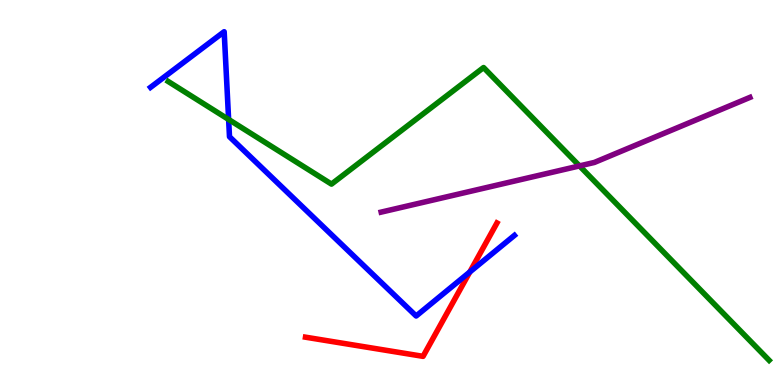[{'lines': ['blue', 'red'], 'intersections': [{'x': 6.06, 'y': 2.94}]}, {'lines': ['green', 'red'], 'intersections': []}, {'lines': ['purple', 'red'], 'intersections': []}, {'lines': ['blue', 'green'], 'intersections': [{'x': 2.95, 'y': 6.9}]}, {'lines': ['blue', 'purple'], 'intersections': []}, {'lines': ['green', 'purple'], 'intersections': [{'x': 7.48, 'y': 5.69}]}]